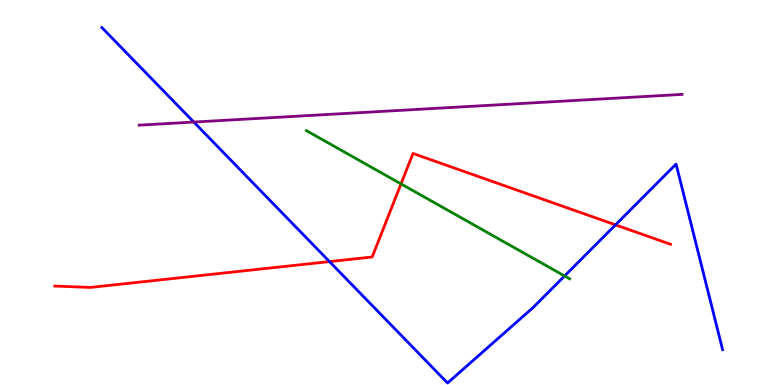[{'lines': ['blue', 'red'], 'intersections': [{'x': 4.25, 'y': 3.21}, {'x': 7.94, 'y': 4.16}]}, {'lines': ['green', 'red'], 'intersections': [{'x': 5.17, 'y': 5.22}]}, {'lines': ['purple', 'red'], 'intersections': []}, {'lines': ['blue', 'green'], 'intersections': [{'x': 7.28, 'y': 2.83}]}, {'lines': ['blue', 'purple'], 'intersections': [{'x': 2.5, 'y': 6.83}]}, {'lines': ['green', 'purple'], 'intersections': []}]